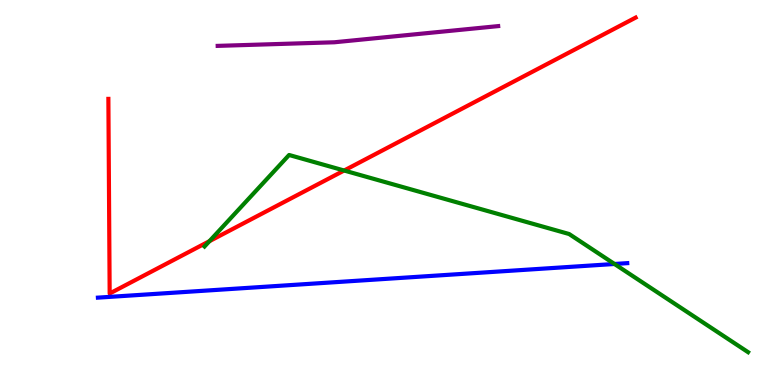[{'lines': ['blue', 'red'], 'intersections': []}, {'lines': ['green', 'red'], 'intersections': [{'x': 2.7, 'y': 3.74}, {'x': 4.44, 'y': 5.57}]}, {'lines': ['purple', 'red'], 'intersections': []}, {'lines': ['blue', 'green'], 'intersections': [{'x': 7.93, 'y': 3.14}]}, {'lines': ['blue', 'purple'], 'intersections': []}, {'lines': ['green', 'purple'], 'intersections': []}]